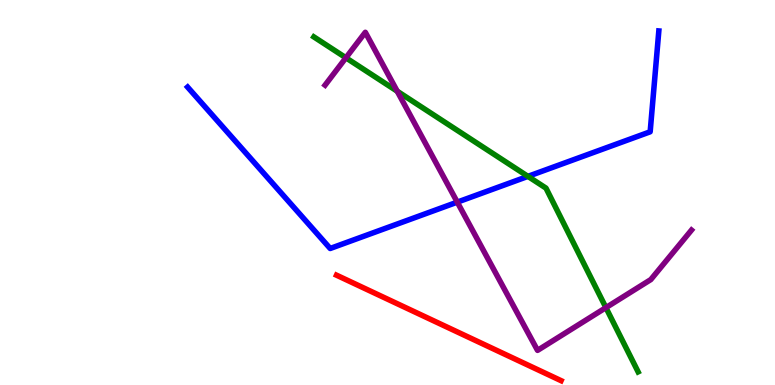[{'lines': ['blue', 'red'], 'intersections': []}, {'lines': ['green', 'red'], 'intersections': []}, {'lines': ['purple', 'red'], 'intersections': []}, {'lines': ['blue', 'green'], 'intersections': [{'x': 6.81, 'y': 5.42}]}, {'lines': ['blue', 'purple'], 'intersections': [{'x': 5.9, 'y': 4.75}]}, {'lines': ['green', 'purple'], 'intersections': [{'x': 4.46, 'y': 8.5}, {'x': 5.13, 'y': 7.63}, {'x': 7.82, 'y': 2.01}]}]